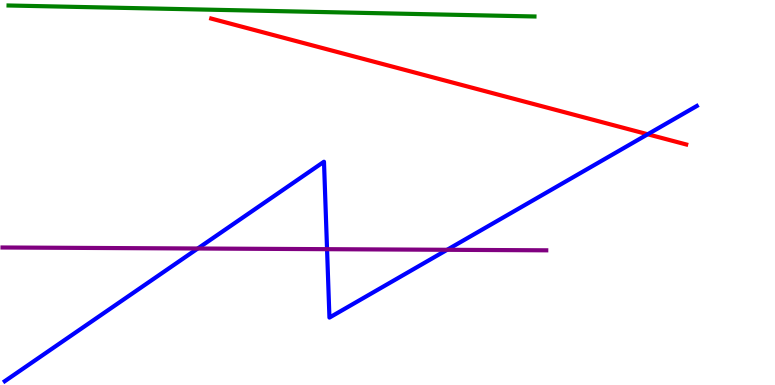[{'lines': ['blue', 'red'], 'intersections': [{'x': 8.36, 'y': 6.51}]}, {'lines': ['green', 'red'], 'intersections': []}, {'lines': ['purple', 'red'], 'intersections': []}, {'lines': ['blue', 'green'], 'intersections': []}, {'lines': ['blue', 'purple'], 'intersections': [{'x': 2.55, 'y': 3.55}, {'x': 4.22, 'y': 3.53}, {'x': 5.77, 'y': 3.51}]}, {'lines': ['green', 'purple'], 'intersections': []}]